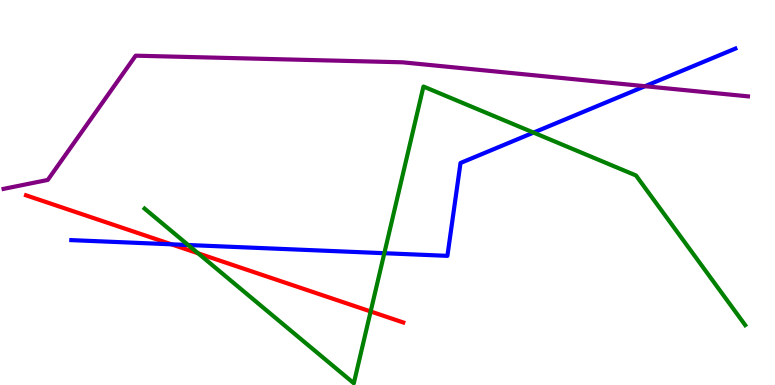[{'lines': ['blue', 'red'], 'intersections': [{'x': 2.21, 'y': 3.65}]}, {'lines': ['green', 'red'], 'intersections': [{'x': 2.56, 'y': 3.42}, {'x': 4.78, 'y': 1.91}]}, {'lines': ['purple', 'red'], 'intersections': []}, {'lines': ['blue', 'green'], 'intersections': [{'x': 2.43, 'y': 3.64}, {'x': 4.96, 'y': 3.42}, {'x': 6.88, 'y': 6.56}]}, {'lines': ['blue', 'purple'], 'intersections': [{'x': 8.32, 'y': 7.76}]}, {'lines': ['green', 'purple'], 'intersections': []}]